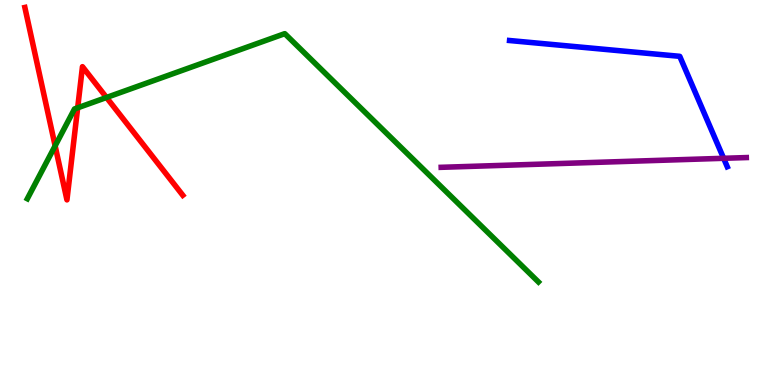[{'lines': ['blue', 'red'], 'intersections': []}, {'lines': ['green', 'red'], 'intersections': [{'x': 0.711, 'y': 6.21}, {'x': 1.0, 'y': 7.2}, {'x': 1.37, 'y': 7.47}]}, {'lines': ['purple', 'red'], 'intersections': []}, {'lines': ['blue', 'green'], 'intersections': []}, {'lines': ['blue', 'purple'], 'intersections': [{'x': 9.34, 'y': 5.89}]}, {'lines': ['green', 'purple'], 'intersections': []}]